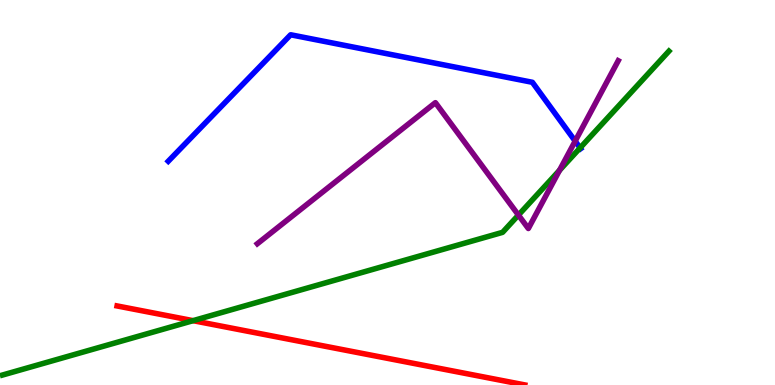[{'lines': ['blue', 'red'], 'intersections': []}, {'lines': ['green', 'red'], 'intersections': [{'x': 2.49, 'y': 1.67}]}, {'lines': ['purple', 'red'], 'intersections': []}, {'lines': ['blue', 'green'], 'intersections': [{'x': 7.49, 'y': 6.16}]}, {'lines': ['blue', 'purple'], 'intersections': [{'x': 7.42, 'y': 6.34}]}, {'lines': ['green', 'purple'], 'intersections': [{'x': 6.69, 'y': 4.41}, {'x': 7.22, 'y': 5.58}]}]